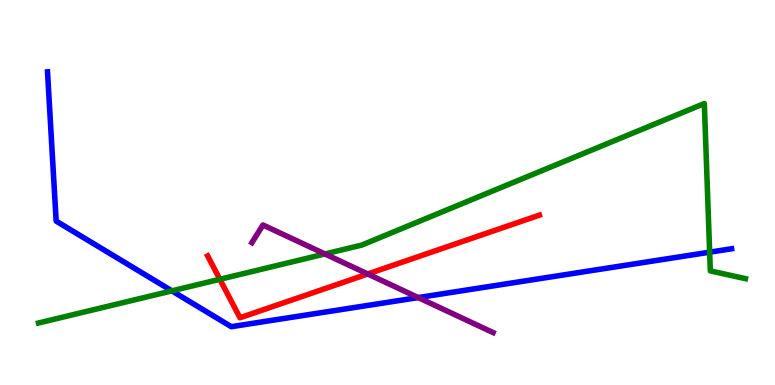[{'lines': ['blue', 'red'], 'intersections': []}, {'lines': ['green', 'red'], 'intersections': [{'x': 2.84, 'y': 2.75}]}, {'lines': ['purple', 'red'], 'intersections': [{'x': 4.75, 'y': 2.88}]}, {'lines': ['blue', 'green'], 'intersections': [{'x': 2.22, 'y': 2.45}, {'x': 9.16, 'y': 3.45}]}, {'lines': ['blue', 'purple'], 'intersections': [{'x': 5.4, 'y': 2.27}]}, {'lines': ['green', 'purple'], 'intersections': [{'x': 4.19, 'y': 3.4}]}]